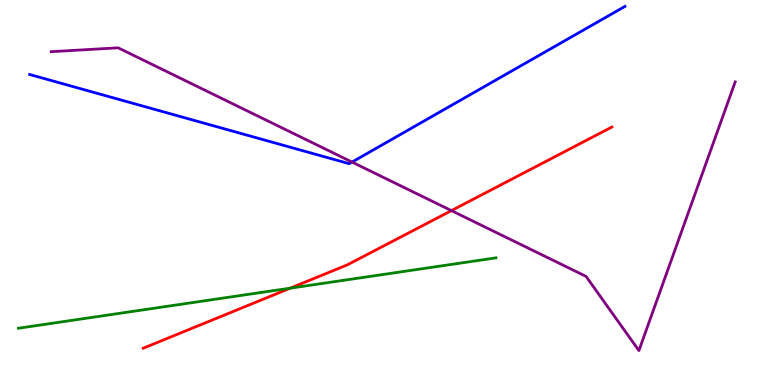[{'lines': ['blue', 'red'], 'intersections': []}, {'lines': ['green', 'red'], 'intersections': [{'x': 3.75, 'y': 2.51}]}, {'lines': ['purple', 'red'], 'intersections': [{'x': 5.82, 'y': 4.53}]}, {'lines': ['blue', 'green'], 'intersections': []}, {'lines': ['blue', 'purple'], 'intersections': [{'x': 4.54, 'y': 5.79}]}, {'lines': ['green', 'purple'], 'intersections': []}]